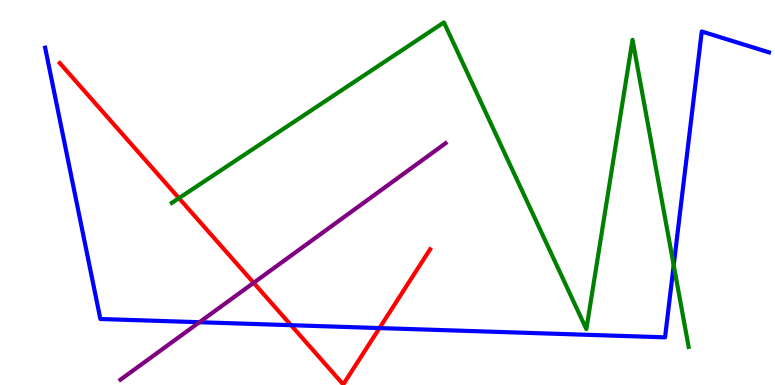[{'lines': ['blue', 'red'], 'intersections': [{'x': 3.75, 'y': 1.55}, {'x': 4.9, 'y': 1.48}]}, {'lines': ['green', 'red'], 'intersections': [{'x': 2.31, 'y': 4.85}]}, {'lines': ['purple', 'red'], 'intersections': [{'x': 3.27, 'y': 2.65}]}, {'lines': ['blue', 'green'], 'intersections': [{'x': 8.69, 'y': 3.11}]}, {'lines': ['blue', 'purple'], 'intersections': [{'x': 2.57, 'y': 1.63}]}, {'lines': ['green', 'purple'], 'intersections': []}]